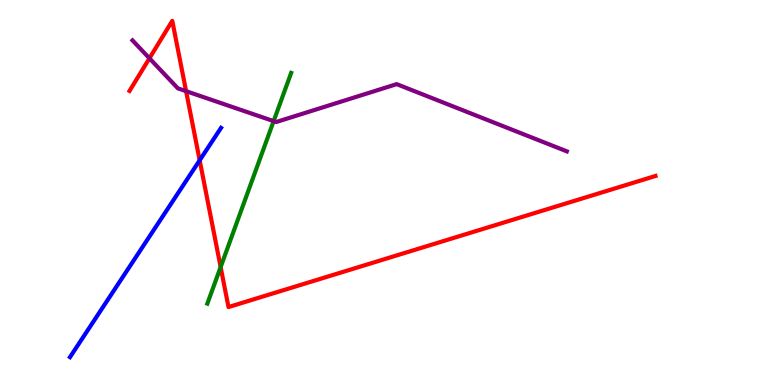[{'lines': ['blue', 'red'], 'intersections': [{'x': 2.58, 'y': 5.84}]}, {'lines': ['green', 'red'], 'intersections': [{'x': 2.85, 'y': 3.06}]}, {'lines': ['purple', 'red'], 'intersections': [{'x': 1.93, 'y': 8.49}, {'x': 2.4, 'y': 7.63}]}, {'lines': ['blue', 'green'], 'intersections': []}, {'lines': ['blue', 'purple'], 'intersections': []}, {'lines': ['green', 'purple'], 'intersections': [{'x': 3.53, 'y': 6.85}]}]